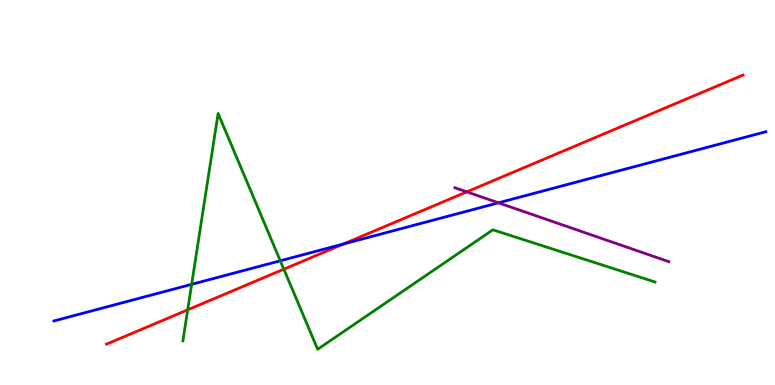[{'lines': ['blue', 'red'], 'intersections': [{'x': 4.43, 'y': 3.66}]}, {'lines': ['green', 'red'], 'intersections': [{'x': 2.42, 'y': 1.95}, {'x': 3.66, 'y': 3.01}]}, {'lines': ['purple', 'red'], 'intersections': [{'x': 6.02, 'y': 5.02}]}, {'lines': ['blue', 'green'], 'intersections': [{'x': 2.47, 'y': 2.61}, {'x': 3.62, 'y': 3.23}]}, {'lines': ['blue', 'purple'], 'intersections': [{'x': 6.43, 'y': 4.73}]}, {'lines': ['green', 'purple'], 'intersections': []}]